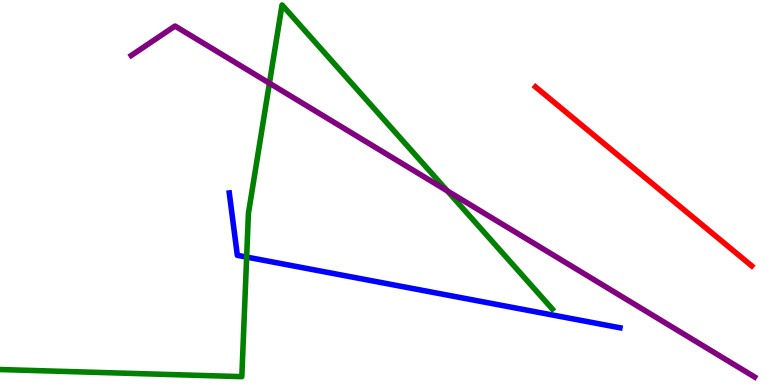[{'lines': ['blue', 'red'], 'intersections': []}, {'lines': ['green', 'red'], 'intersections': []}, {'lines': ['purple', 'red'], 'intersections': []}, {'lines': ['blue', 'green'], 'intersections': [{'x': 3.18, 'y': 3.32}]}, {'lines': ['blue', 'purple'], 'intersections': []}, {'lines': ['green', 'purple'], 'intersections': [{'x': 3.48, 'y': 7.84}, {'x': 5.77, 'y': 5.04}]}]